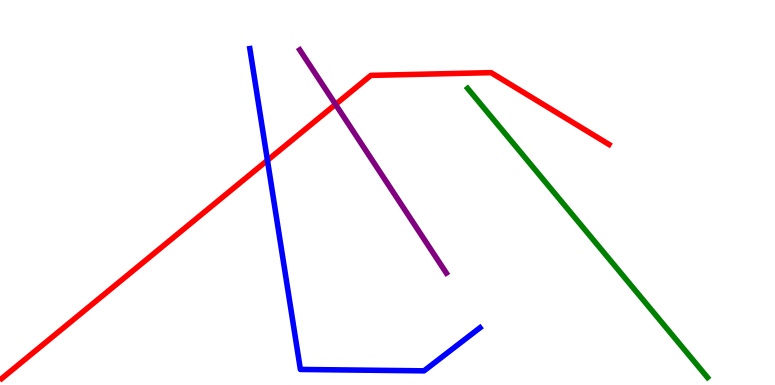[{'lines': ['blue', 'red'], 'intersections': [{'x': 3.45, 'y': 5.84}]}, {'lines': ['green', 'red'], 'intersections': []}, {'lines': ['purple', 'red'], 'intersections': [{'x': 4.33, 'y': 7.29}]}, {'lines': ['blue', 'green'], 'intersections': []}, {'lines': ['blue', 'purple'], 'intersections': []}, {'lines': ['green', 'purple'], 'intersections': []}]